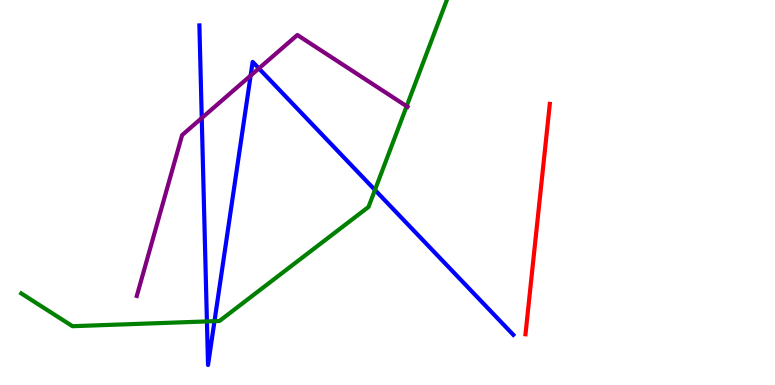[{'lines': ['blue', 'red'], 'intersections': []}, {'lines': ['green', 'red'], 'intersections': []}, {'lines': ['purple', 'red'], 'intersections': []}, {'lines': ['blue', 'green'], 'intersections': [{'x': 2.67, 'y': 1.65}, {'x': 2.77, 'y': 1.66}, {'x': 4.84, 'y': 5.07}]}, {'lines': ['blue', 'purple'], 'intersections': [{'x': 2.6, 'y': 6.93}, {'x': 3.23, 'y': 8.04}, {'x': 3.34, 'y': 8.22}]}, {'lines': ['green', 'purple'], 'intersections': [{'x': 5.25, 'y': 7.24}]}]